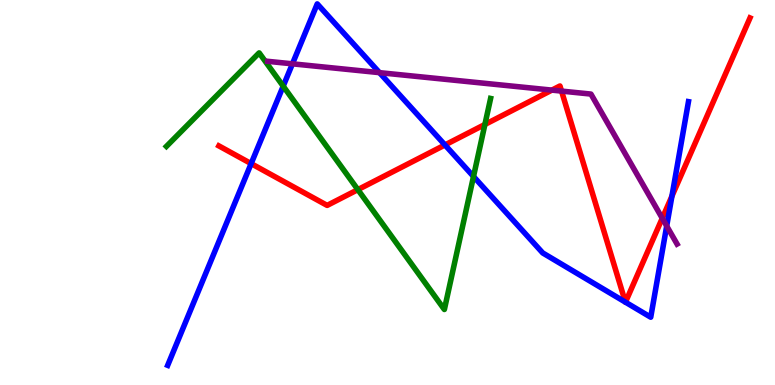[{'lines': ['blue', 'red'], 'intersections': [{'x': 3.24, 'y': 5.75}, {'x': 5.74, 'y': 6.23}, {'x': 8.07, 'y': 2.15}, {'x': 8.07, 'y': 2.15}, {'x': 8.67, 'y': 4.9}]}, {'lines': ['green', 'red'], 'intersections': [{'x': 4.62, 'y': 5.07}, {'x': 6.26, 'y': 6.77}]}, {'lines': ['purple', 'red'], 'intersections': [{'x': 7.12, 'y': 7.66}, {'x': 7.25, 'y': 7.63}, {'x': 8.55, 'y': 4.33}]}, {'lines': ['blue', 'green'], 'intersections': [{'x': 3.65, 'y': 7.76}, {'x': 6.11, 'y': 5.42}]}, {'lines': ['blue', 'purple'], 'intersections': [{'x': 3.77, 'y': 8.34}, {'x': 4.9, 'y': 8.11}, {'x': 8.6, 'y': 4.13}]}, {'lines': ['green', 'purple'], 'intersections': []}]